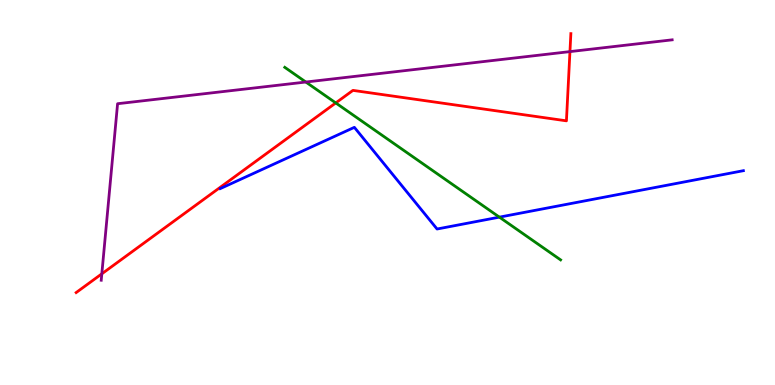[{'lines': ['blue', 'red'], 'intersections': []}, {'lines': ['green', 'red'], 'intersections': [{'x': 4.33, 'y': 7.33}]}, {'lines': ['purple', 'red'], 'intersections': [{'x': 1.31, 'y': 2.89}, {'x': 7.35, 'y': 8.66}]}, {'lines': ['blue', 'green'], 'intersections': [{'x': 6.44, 'y': 4.36}]}, {'lines': ['blue', 'purple'], 'intersections': []}, {'lines': ['green', 'purple'], 'intersections': [{'x': 3.95, 'y': 7.87}]}]